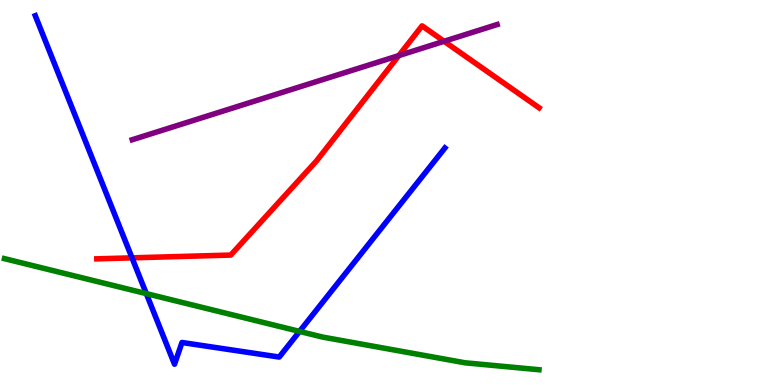[{'lines': ['blue', 'red'], 'intersections': [{'x': 1.7, 'y': 3.3}]}, {'lines': ['green', 'red'], 'intersections': []}, {'lines': ['purple', 'red'], 'intersections': [{'x': 5.15, 'y': 8.56}, {'x': 5.73, 'y': 8.93}]}, {'lines': ['blue', 'green'], 'intersections': [{'x': 1.89, 'y': 2.37}, {'x': 3.87, 'y': 1.39}]}, {'lines': ['blue', 'purple'], 'intersections': []}, {'lines': ['green', 'purple'], 'intersections': []}]